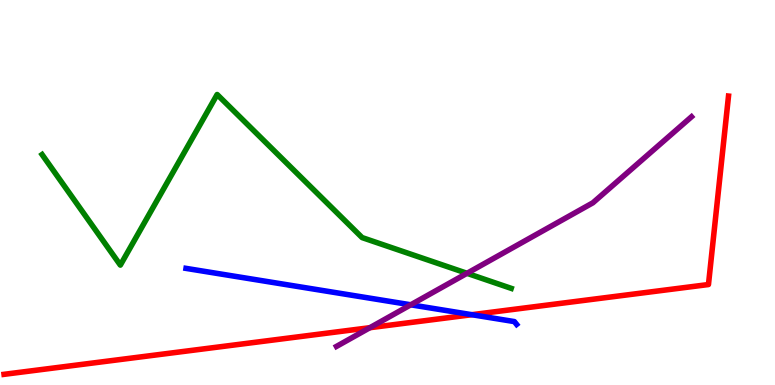[{'lines': ['blue', 'red'], 'intersections': [{'x': 6.09, 'y': 1.83}]}, {'lines': ['green', 'red'], 'intersections': []}, {'lines': ['purple', 'red'], 'intersections': [{'x': 4.77, 'y': 1.49}]}, {'lines': ['blue', 'green'], 'intersections': []}, {'lines': ['blue', 'purple'], 'intersections': [{'x': 5.3, 'y': 2.08}]}, {'lines': ['green', 'purple'], 'intersections': [{'x': 6.03, 'y': 2.9}]}]